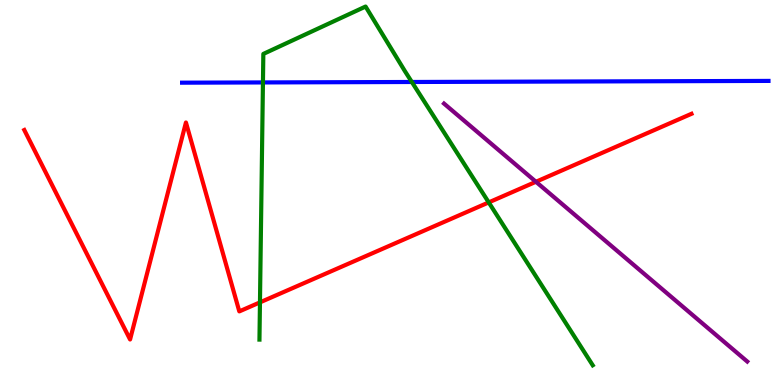[{'lines': ['blue', 'red'], 'intersections': []}, {'lines': ['green', 'red'], 'intersections': [{'x': 3.35, 'y': 2.15}, {'x': 6.31, 'y': 4.74}]}, {'lines': ['purple', 'red'], 'intersections': [{'x': 6.92, 'y': 5.28}]}, {'lines': ['blue', 'green'], 'intersections': [{'x': 3.39, 'y': 7.86}, {'x': 5.31, 'y': 7.87}]}, {'lines': ['blue', 'purple'], 'intersections': []}, {'lines': ['green', 'purple'], 'intersections': []}]